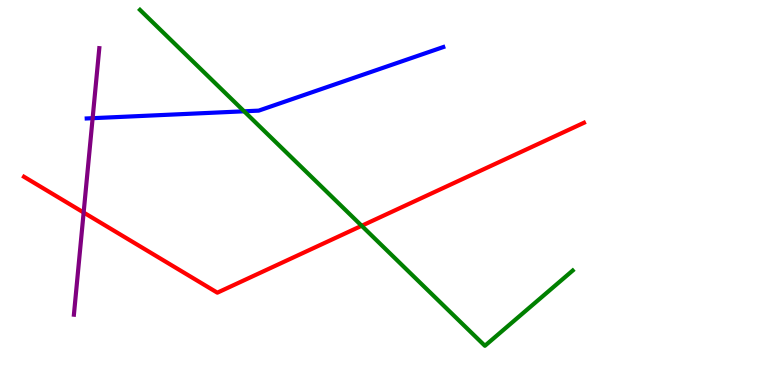[{'lines': ['blue', 'red'], 'intersections': []}, {'lines': ['green', 'red'], 'intersections': [{'x': 4.67, 'y': 4.14}]}, {'lines': ['purple', 'red'], 'intersections': [{'x': 1.08, 'y': 4.48}]}, {'lines': ['blue', 'green'], 'intersections': [{'x': 3.15, 'y': 7.11}]}, {'lines': ['blue', 'purple'], 'intersections': [{'x': 1.2, 'y': 6.93}]}, {'lines': ['green', 'purple'], 'intersections': []}]